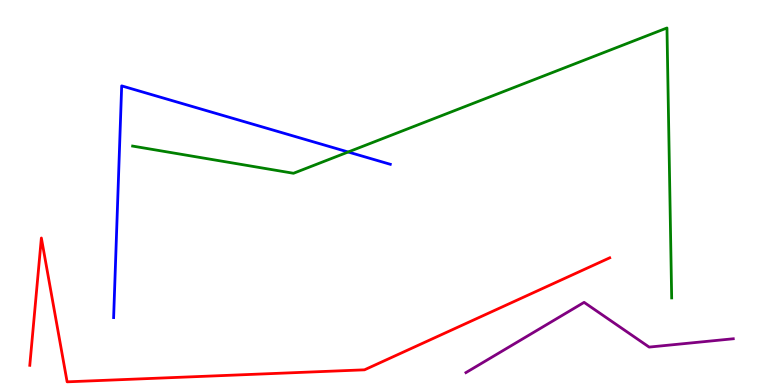[{'lines': ['blue', 'red'], 'intersections': []}, {'lines': ['green', 'red'], 'intersections': []}, {'lines': ['purple', 'red'], 'intersections': []}, {'lines': ['blue', 'green'], 'intersections': [{'x': 4.49, 'y': 6.05}]}, {'lines': ['blue', 'purple'], 'intersections': []}, {'lines': ['green', 'purple'], 'intersections': []}]